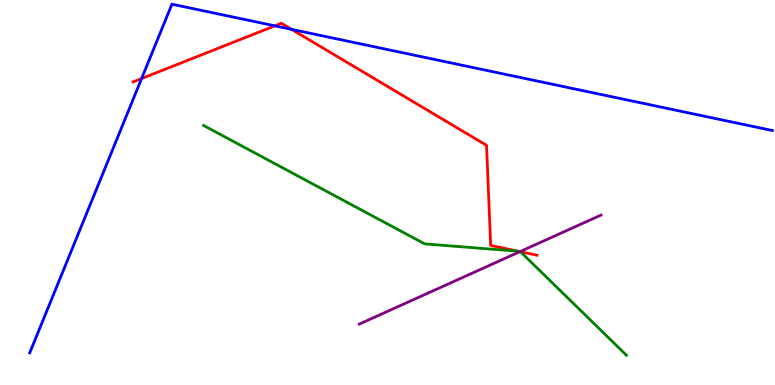[{'lines': ['blue', 'red'], 'intersections': [{'x': 1.83, 'y': 7.96}, {'x': 3.55, 'y': 9.33}, {'x': 3.76, 'y': 9.24}]}, {'lines': ['green', 'red'], 'intersections': [{'x': 6.68, 'y': 3.47}, {'x': 6.72, 'y': 3.46}]}, {'lines': ['purple', 'red'], 'intersections': [{'x': 6.71, 'y': 3.46}]}, {'lines': ['blue', 'green'], 'intersections': []}, {'lines': ['blue', 'purple'], 'intersections': []}, {'lines': ['green', 'purple'], 'intersections': [{'x': 6.71, 'y': 3.47}]}]